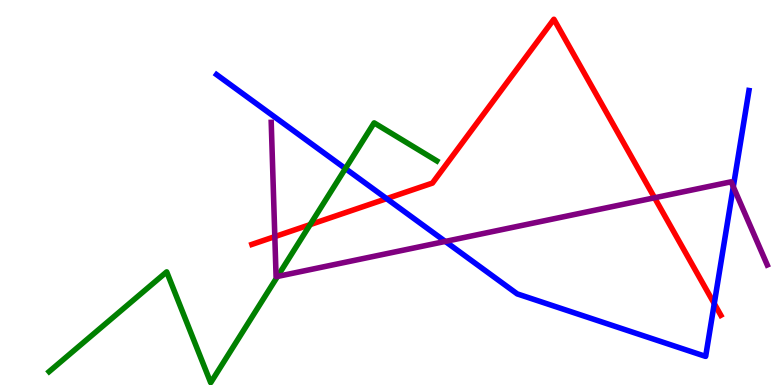[{'lines': ['blue', 'red'], 'intersections': [{'x': 4.99, 'y': 4.84}, {'x': 9.22, 'y': 2.11}]}, {'lines': ['green', 'red'], 'intersections': [{'x': 4.0, 'y': 4.17}]}, {'lines': ['purple', 'red'], 'intersections': [{'x': 3.55, 'y': 3.85}, {'x': 8.45, 'y': 4.86}]}, {'lines': ['blue', 'green'], 'intersections': [{'x': 4.46, 'y': 5.62}]}, {'lines': ['blue', 'purple'], 'intersections': [{'x': 5.75, 'y': 3.73}, {'x': 9.46, 'y': 5.15}]}, {'lines': ['green', 'purple'], 'intersections': [{'x': 3.58, 'y': 2.82}]}]